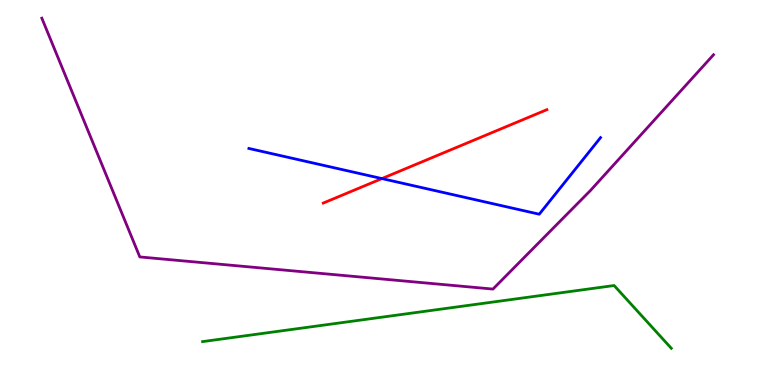[{'lines': ['blue', 'red'], 'intersections': [{'x': 4.93, 'y': 5.36}]}, {'lines': ['green', 'red'], 'intersections': []}, {'lines': ['purple', 'red'], 'intersections': []}, {'lines': ['blue', 'green'], 'intersections': []}, {'lines': ['blue', 'purple'], 'intersections': []}, {'lines': ['green', 'purple'], 'intersections': []}]